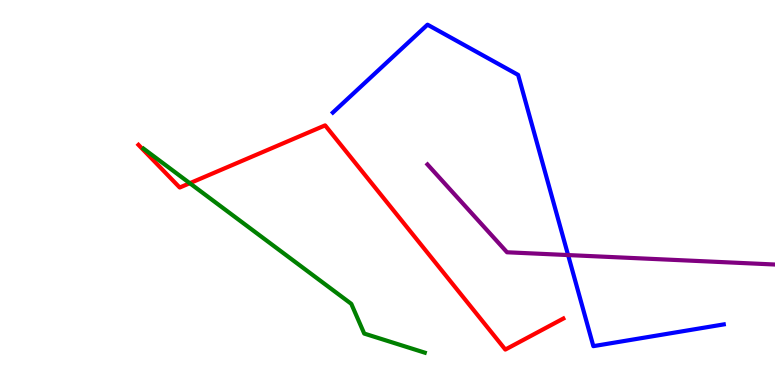[{'lines': ['blue', 'red'], 'intersections': []}, {'lines': ['green', 'red'], 'intersections': [{'x': 2.45, 'y': 5.24}]}, {'lines': ['purple', 'red'], 'intersections': []}, {'lines': ['blue', 'green'], 'intersections': []}, {'lines': ['blue', 'purple'], 'intersections': [{'x': 7.33, 'y': 3.37}]}, {'lines': ['green', 'purple'], 'intersections': []}]